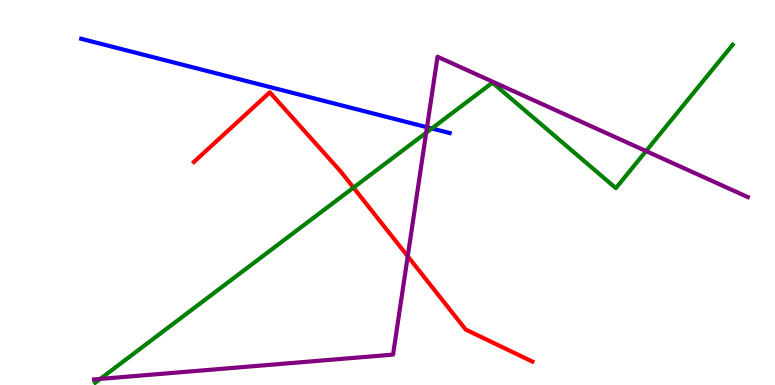[{'lines': ['blue', 'red'], 'intersections': []}, {'lines': ['green', 'red'], 'intersections': [{'x': 4.56, 'y': 5.13}]}, {'lines': ['purple', 'red'], 'intersections': [{'x': 5.26, 'y': 3.34}]}, {'lines': ['blue', 'green'], 'intersections': [{'x': 5.57, 'y': 6.66}]}, {'lines': ['blue', 'purple'], 'intersections': [{'x': 5.51, 'y': 6.7}]}, {'lines': ['green', 'purple'], 'intersections': [{'x': 1.29, 'y': 0.158}, {'x': 5.5, 'y': 6.55}, {'x': 8.34, 'y': 6.08}]}]